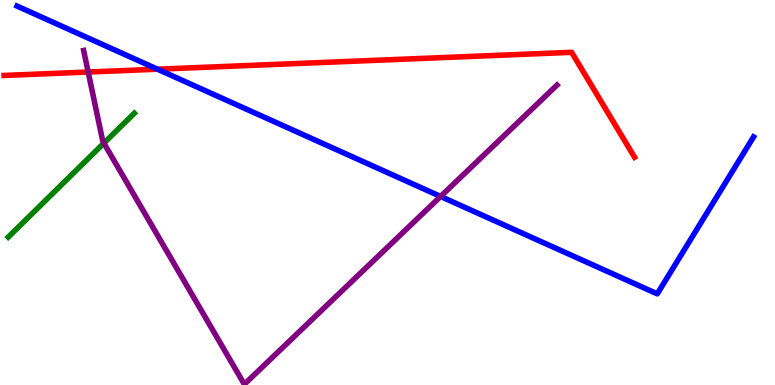[{'lines': ['blue', 'red'], 'intersections': [{'x': 2.03, 'y': 8.2}]}, {'lines': ['green', 'red'], 'intersections': []}, {'lines': ['purple', 'red'], 'intersections': [{'x': 1.14, 'y': 8.13}]}, {'lines': ['blue', 'green'], 'intersections': []}, {'lines': ['blue', 'purple'], 'intersections': [{'x': 5.69, 'y': 4.9}]}, {'lines': ['green', 'purple'], 'intersections': [{'x': 1.34, 'y': 6.28}]}]